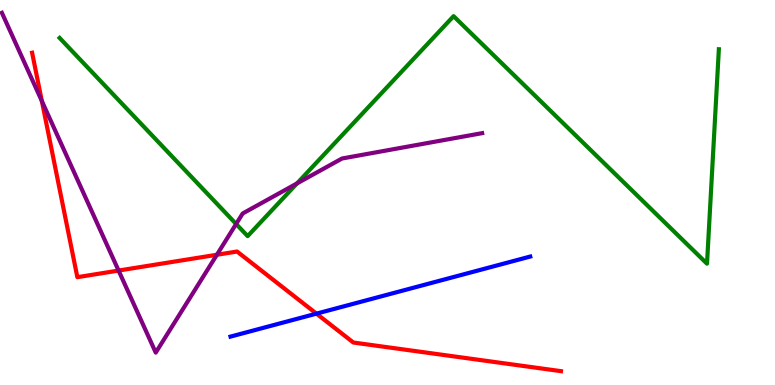[{'lines': ['blue', 'red'], 'intersections': [{'x': 4.08, 'y': 1.85}]}, {'lines': ['green', 'red'], 'intersections': []}, {'lines': ['purple', 'red'], 'intersections': [{'x': 0.54, 'y': 7.37}, {'x': 1.53, 'y': 2.97}, {'x': 2.8, 'y': 3.38}]}, {'lines': ['blue', 'green'], 'intersections': []}, {'lines': ['blue', 'purple'], 'intersections': []}, {'lines': ['green', 'purple'], 'intersections': [{'x': 3.05, 'y': 4.18}, {'x': 3.83, 'y': 5.24}]}]